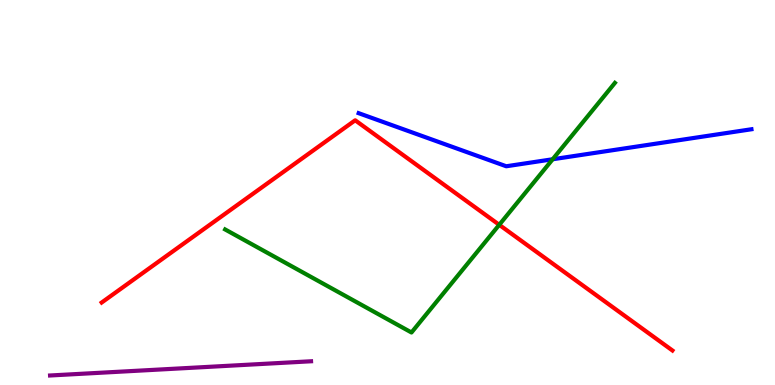[{'lines': ['blue', 'red'], 'intersections': []}, {'lines': ['green', 'red'], 'intersections': [{'x': 6.44, 'y': 4.16}]}, {'lines': ['purple', 'red'], 'intersections': []}, {'lines': ['blue', 'green'], 'intersections': [{'x': 7.13, 'y': 5.86}]}, {'lines': ['blue', 'purple'], 'intersections': []}, {'lines': ['green', 'purple'], 'intersections': []}]